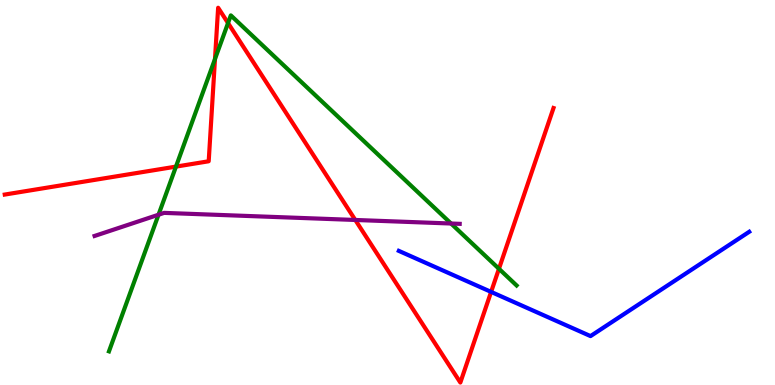[{'lines': ['blue', 'red'], 'intersections': [{'x': 6.34, 'y': 2.42}]}, {'lines': ['green', 'red'], 'intersections': [{'x': 2.27, 'y': 5.67}, {'x': 2.77, 'y': 8.47}, {'x': 2.94, 'y': 9.4}, {'x': 6.44, 'y': 3.02}]}, {'lines': ['purple', 'red'], 'intersections': [{'x': 4.58, 'y': 4.29}]}, {'lines': ['blue', 'green'], 'intersections': []}, {'lines': ['blue', 'purple'], 'intersections': []}, {'lines': ['green', 'purple'], 'intersections': [{'x': 2.05, 'y': 4.42}, {'x': 5.82, 'y': 4.19}]}]